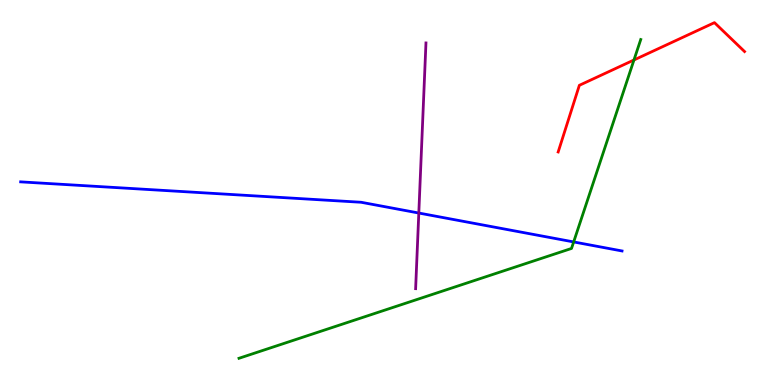[{'lines': ['blue', 'red'], 'intersections': []}, {'lines': ['green', 'red'], 'intersections': [{'x': 8.18, 'y': 8.44}]}, {'lines': ['purple', 'red'], 'intersections': []}, {'lines': ['blue', 'green'], 'intersections': [{'x': 7.4, 'y': 3.72}]}, {'lines': ['blue', 'purple'], 'intersections': [{'x': 5.4, 'y': 4.47}]}, {'lines': ['green', 'purple'], 'intersections': []}]